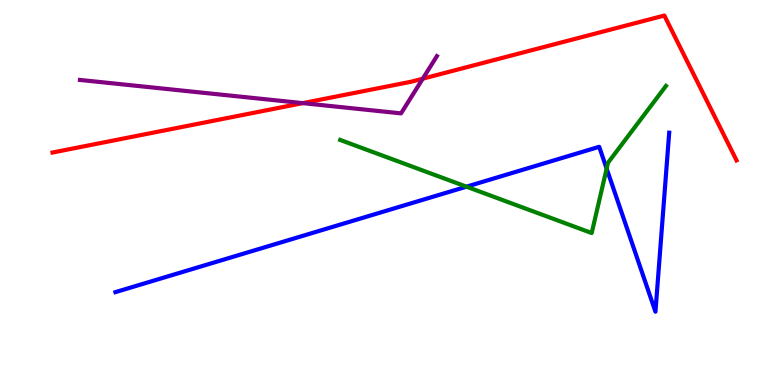[{'lines': ['blue', 'red'], 'intersections': []}, {'lines': ['green', 'red'], 'intersections': []}, {'lines': ['purple', 'red'], 'intersections': [{'x': 3.91, 'y': 7.32}, {'x': 5.46, 'y': 7.96}]}, {'lines': ['blue', 'green'], 'intersections': [{'x': 6.02, 'y': 5.15}, {'x': 7.83, 'y': 5.62}]}, {'lines': ['blue', 'purple'], 'intersections': []}, {'lines': ['green', 'purple'], 'intersections': []}]